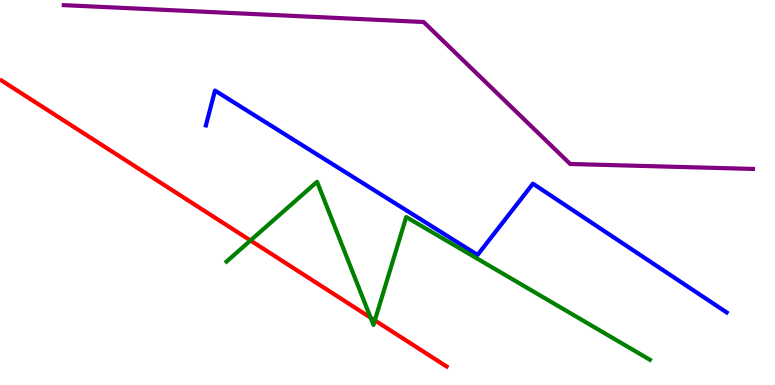[{'lines': ['blue', 'red'], 'intersections': []}, {'lines': ['green', 'red'], 'intersections': [{'x': 3.23, 'y': 3.75}, {'x': 4.78, 'y': 1.75}, {'x': 4.84, 'y': 1.68}]}, {'lines': ['purple', 'red'], 'intersections': []}, {'lines': ['blue', 'green'], 'intersections': []}, {'lines': ['blue', 'purple'], 'intersections': []}, {'lines': ['green', 'purple'], 'intersections': []}]